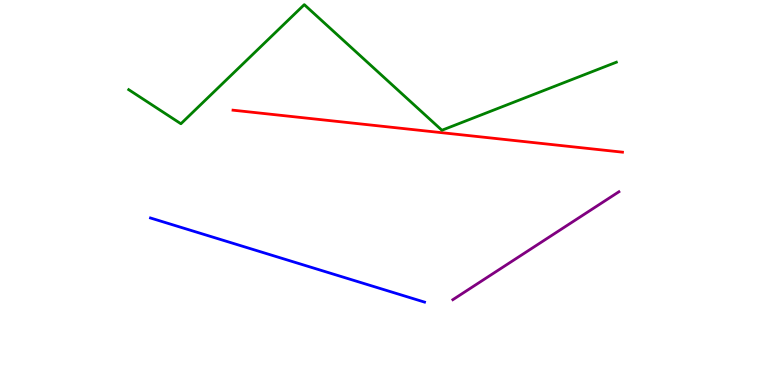[{'lines': ['blue', 'red'], 'intersections': []}, {'lines': ['green', 'red'], 'intersections': []}, {'lines': ['purple', 'red'], 'intersections': []}, {'lines': ['blue', 'green'], 'intersections': []}, {'lines': ['blue', 'purple'], 'intersections': []}, {'lines': ['green', 'purple'], 'intersections': []}]